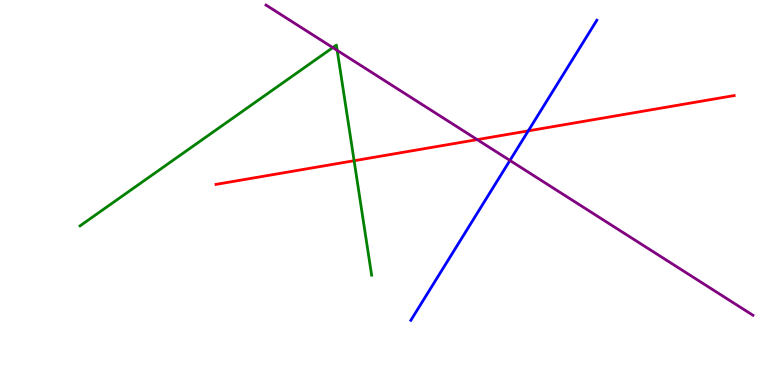[{'lines': ['blue', 'red'], 'intersections': [{'x': 6.82, 'y': 6.6}]}, {'lines': ['green', 'red'], 'intersections': [{'x': 4.57, 'y': 5.83}]}, {'lines': ['purple', 'red'], 'intersections': [{'x': 6.16, 'y': 6.37}]}, {'lines': ['blue', 'green'], 'intersections': []}, {'lines': ['blue', 'purple'], 'intersections': [{'x': 6.58, 'y': 5.83}]}, {'lines': ['green', 'purple'], 'intersections': [{'x': 4.29, 'y': 8.76}, {'x': 4.35, 'y': 8.69}]}]